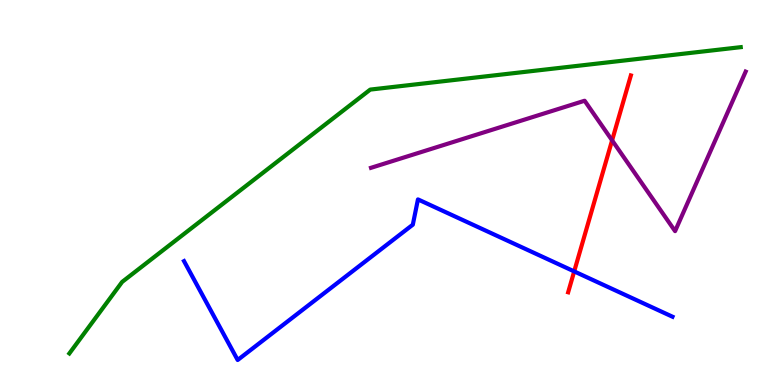[{'lines': ['blue', 'red'], 'intersections': [{'x': 7.41, 'y': 2.95}]}, {'lines': ['green', 'red'], 'intersections': []}, {'lines': ['purple', 'red'], 'intersections': [{'x': 7.9, 'y': 6.35}]}, {'lines': ['blue', 'green'], 'intersections': []}, {'lines': ['blue', 'purple'], 'intersections': []}, {'lines': ['green', 'purple'], 'intersections': []}]